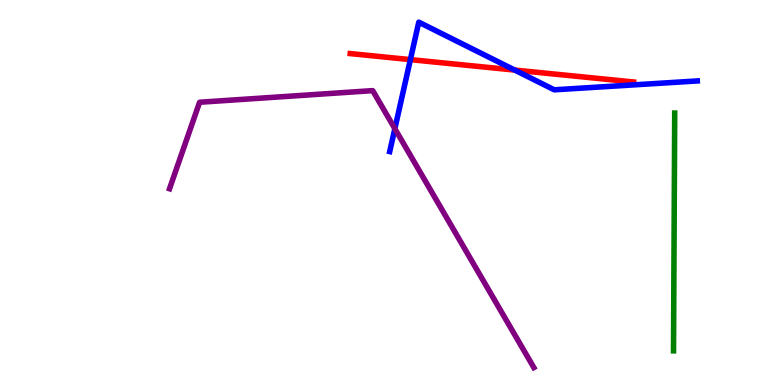[{'lines': ['blue', 'red'], 'intersections': [{'x': 5.3, 'y': 8.45}, {'x': 6.64, 'y': 8.18}]}, {'lines': ['green', 'red'], 'intersections': []}, {'lines': ['purple', 'red'], 'intersections': []}, {'lines': ['blue', 'green'], 'intersections': []}, {'lines': ['blue', 'purple'], 'intersections': [{'x': 5.09, 'y': 6.66}]}, {'lines': ['green', 'purple'], 'intersections': []}]